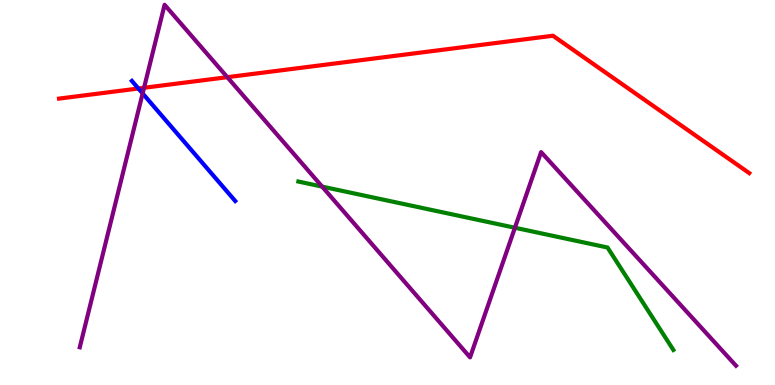[{'lines': ['blue', 'red'], 'intersections': [{'x': 1.79, 'y': 7.7}]}, {'lines': ['green', 'red'], 'intersections': []}, {'lines': ['purple', 'red'], 'intersections': [{'x': 1.86, 'y': 7.72}, {'x': 2.93, 'y': 8.0}]}, {'lines': ['blue', 'green'], 'intersections': []}, {'lines': ['blue', 'purple'], 'intersections': [{'x': 1.84, 'y': 7.57}]}, {'lines': ['green', 'purple'], 'intersections': [{'x': 4.16, 'y': 5.15}, {'x': 6.64, 'y': 4.08}]}]